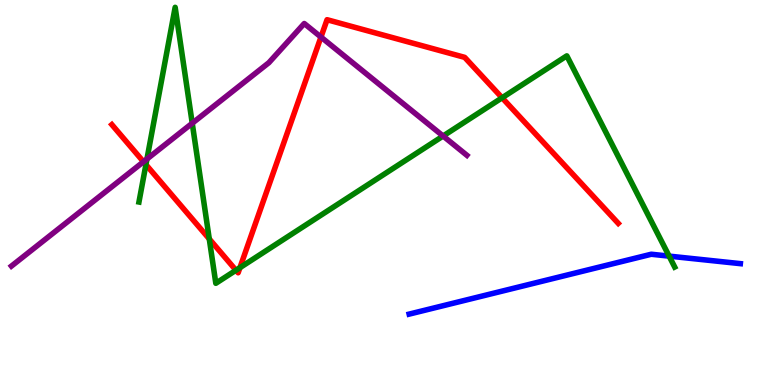[{'lines': ['blue', 'red'], 'intersections': []}, {'lines': ['green', 'red'], 'intersections': [{'x': 1.88, 'y': 5.72}, {'x': 2.7, 'y': 3.79}, {'x': 3.04, 'y': 2.98}, {'x': 3.1, 'y': 3.05}, {'x': 6.48, 'y': 7.46}]}, {'lines': ['purple', 'red'], 'intersections': [{'x': 1.85, 'y': 5.8}, {'x': 4.14, 'y': 9.04}]}, {'lines': ['blue', 'green'], 'intersections': [{'x': 8.63, 'y': 3.35}]}, {'lines': ['blue', 'purple'], 'intersections': []}, {'lines': ['green', 'purple'], 'intersections': [{'x': 1.9, 'y': 5.87}, {'x': 2.48, 'y': 6.8}, {'x': 5.72, 'y': 6.47}]}]